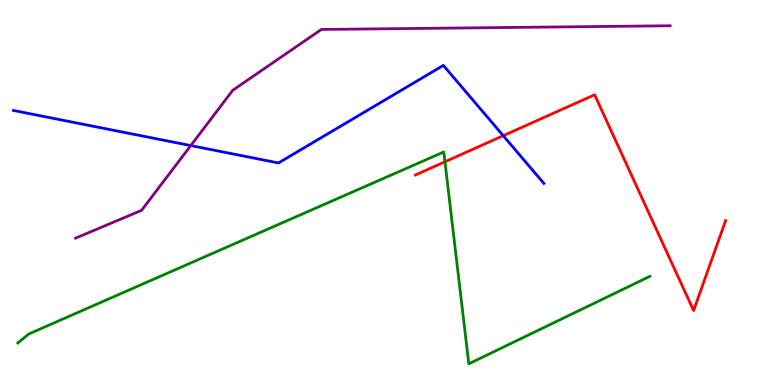[{'lines': ['blue', 'red'], 'intersections': [{'x': 6.49, 'y': 6.48}]}, {'lines': ['green', 'red'], 'intersections': [{'x': 5.74, 'y': 5.8}]}, {'lines': ['purple', 'red'], 'intersections': []}, {'lines': ['blue', 'green'], 'intersections': []}, {'lines': ['blue', 'purple'], 'intersections': [{'x': 2.46, 'y': 6.22}]}, {'lines': ['green', 'purple'], 'intersections': []}]